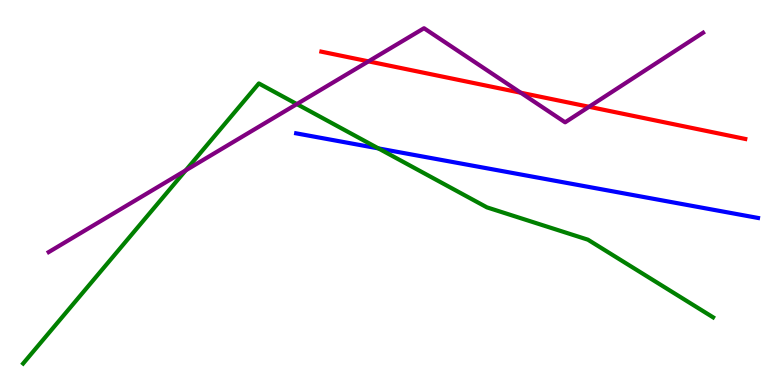[{'lines': ['blue', 'red'], 'intersections': []}, {'lines': ['green', 'red'], 'intersections': []}, {'lines': ['purple', 'red'], 'intersections': [{'x': 4.75, 'y': 8.41}, {'x': 6.72, 'y': 7.59}, {'x': 7.6, 'y': 7.23}]}, {'lines': ['blue', 'green'], 'intersections': [{'x': 4.88, 'y': 6.15}]}, {'lines': ['blue', 'purple'], 'intersections': []}, {'lines': ['green', 'purple'], 'intersections': [{'x': 2.4, 'y': 5.57}, {'x': 3.83, 'y': 7.3}]}]